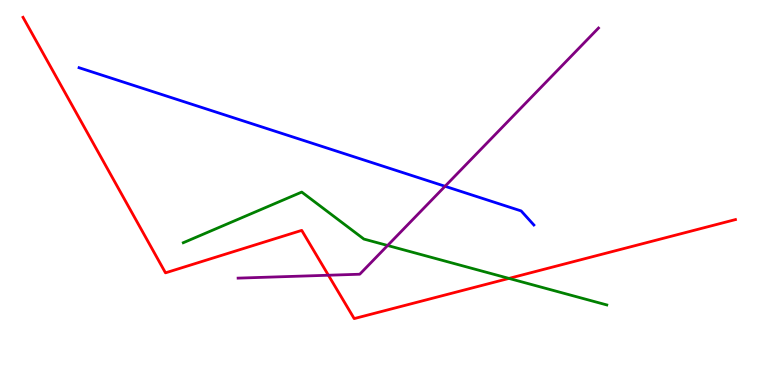[{'lines': ['blue', 'red'], 'intersections': []}, {'lines': ['green', 'red'], 'intersections': [{'x': 6.57, 'y': 2.77}]}, {'lines': ['purple', 'red'], 'intersections': [{'x': 4.24, 'y': 2.85}]}, {'lines': ['blue', 'green'], 'intersections': []}, {'lines': ['blue', 'purple'], 'intersections': [{'x': 5.74, 'y': 5.16}]}, {'lines': ['green', 'purple'], 'intersections': [{'x': 5.0, 'y': 3.62}]}]